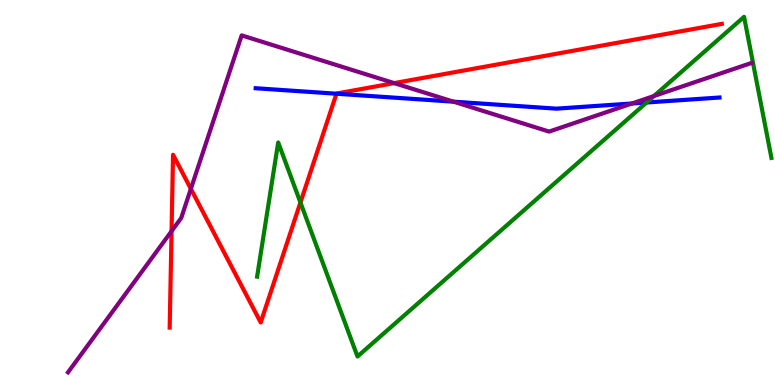[{'lines': ['blue', 'red'], 'intersections': [{'x': 4.34, 'y': 7.57}]}, {'lines': ['green', 'red'], 'intersections': [{'x': 3.88, 'y': 4.74}]}, {'lines': ['purple', 'red'], 'intersections': [{'x': 2.21, 'y': 4.0}, {'x': 2.46, 'y': 5.09}, {'x': 5.09, 'y': 7.84}]}, {'lines': ['blue', 'green'], 'intersections': [{'x': 8.34, 'y': 7.34}]}, {'lines': ['blue', 'purple'], 'intersections': [{'x': 5.85, 'y': 7.36}, {'x': 8.15, 'y': 7.31}]}, {'lines': ['green', 'purple'], 'intersections': [{'x': 8.44, 'y': 7.51}]}]